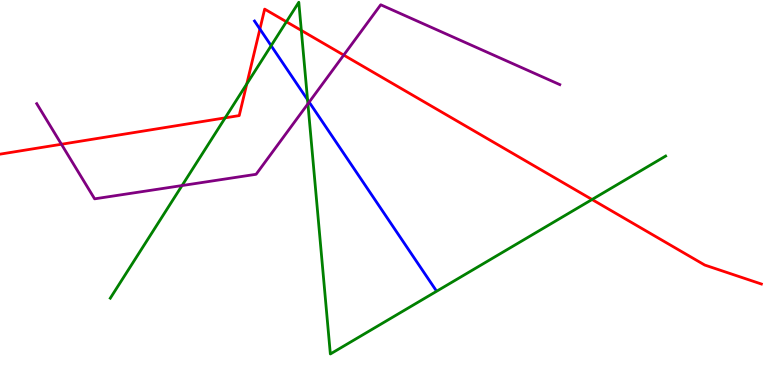[{'lines': ['blue', 'red'], 'intersections': [{'x': 3.35, 'y': 9.25}]}, {'lines': ['green', 'red'], 'intersections': [{'x': 2.91, 'y': 6.94}, {'x': 3.18, 'y': 7.82}, {'x': 3.7, 'y': 9.43}, {'x': 3.89, 'y': 9.21}, {'x': 7.64, 'y': 4.82}]}, {'lines': ['purple', 'red'], 'intersections': [{'x': 0.793, 'y': 6.25}, {'x': 4.44, 'y': 8.57}]}, {'lines': ['blue', 'green'], 'intersections': [{'x': 3.5, 'y': 8.81}, {'x': 3.97, 'y': 7.41}]}, {'lines': ['blue', 'purple'], 'intersections': [{'x': 3.99, 'y': 7.35}]}, {'lines': ['green', 'purple'], 'intersections': [{'x': 2.35, 'y': 5.18}, {'x': 3.97, 'y': 7.3}]}]